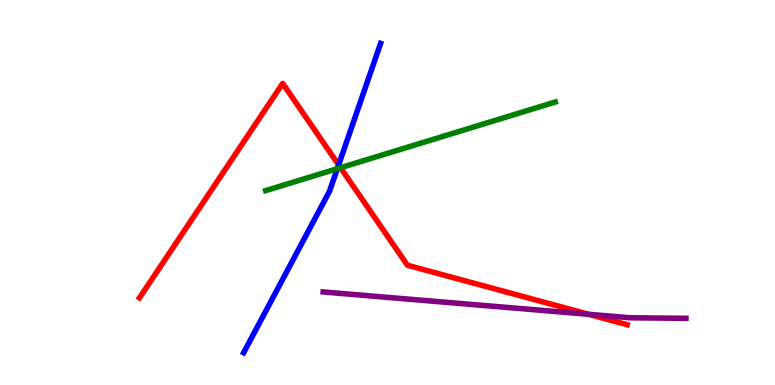[{'lines': ['blue', 'red'], 'intersections': [{'x': 4.37, 'y': 5.72}]}, {'lines': ['green', 'red'], 'intersections': [{'x': 4.39, 'y': 5.64}]}, {'lines': ['purple', 'red'], 'intersections': [{'x': 7.6, 'y': 1.84}]}, {'lines': ['blue', 'green'], 'intersections': [{'x': 4.35, 'y': 5.62}]}, {'lines': ['blue', 'purple'], 'intersections': []}, {'lines': ['green', 'purple'], 'intersections': []}]